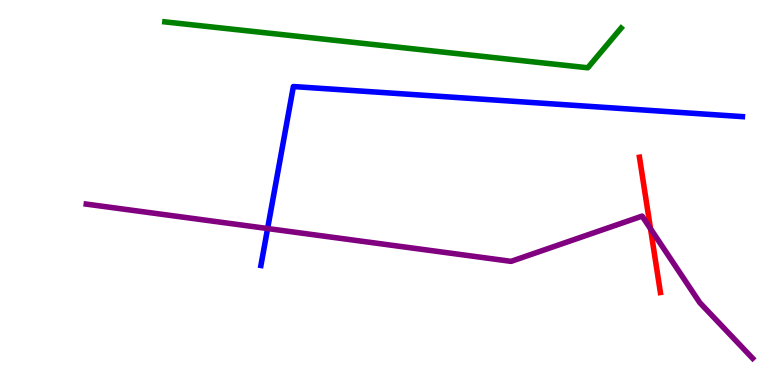[{'lines': ['blue', 'red'], 'intersections': []}, {'lines': ['green', 'red'], 'intersections': []}, {'lines': ['purple', 'red'], 'intersections': [{'x': 8.39, 'y': 4.06}]}, {'lines': ['blue', 'green'], 'intersections': []}, {'lines': ['blue', 'purple'], 'intersections': [{'x': 3.45, 'y': 4.06}]}, {'lines': ['green', 'purple'], 'intersections': []}]